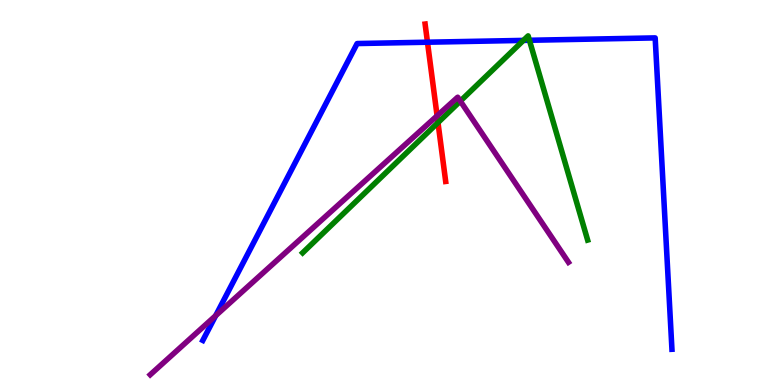[{'lines': ['blue', 'red'], 'intersections': [{'x': 5.52, 'y': 8.9}]}, {'lines': ['green', 'red'], 'intersections': [{'x': 5.65, 'y': 6.82}]}, {'lines': ['purple', 'red'], 'intersections': [{'x': 5.64, 'y': 6.99}]}, {'lines': ['blue', 'green'], 'intersections': [{'x': 6.75, 'y': 8.95}, {'x': 6.83, 'y': 8.95}]}, {'lines': ['blue', 'purple'], 'intersections': [{'x': 2.78, 'y': 1.8}]}, {'lines': ['green', 'purple'], 'intersections': [{'x': 5.94, 'y': 7.37}]}]